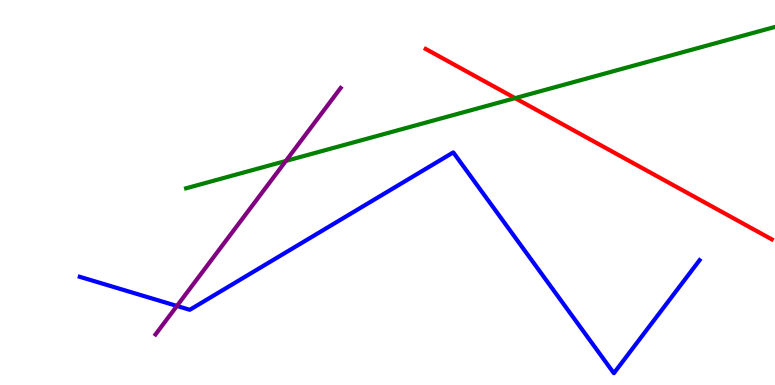[{'lines': ['blue', 'red'], 'intersections': []}, {'lines': ['green', 'red'], 'intersections': [{'x': 6.65, 'y': 7.45}]}, {'lines': ['purple', 'red'], 'intersections': []}, {'lines': ['blue', 'green'], 'intersections': []}, {'lines': ['blue', 'purple'], 'intersections': [{'x': 2.28, 'y': 2.05}]}, {'lines': ['green', 'purple'], 'intersections': [{'x': 3.69, 'y': 5.82}]}]